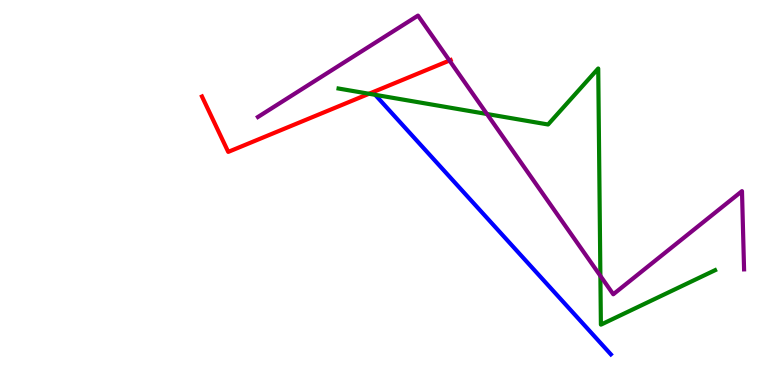[{'lines': ['blue', 'red'], 'intersections': []}, {'lines': ['green', 'red'], 'intersections': [{'x': 4.76, 'y': 7.56}]}, {'lines': ['purple', 'red'], 'intersections': [{'x': 5.8, 'y': 8.43}]}, {'lines': ['blue', 'green'], 'intersections': []}, {'lines': ['blue', 'purple'], 'intersections': []}, {'lines': ['green', 'purple'], 'intersections': [{'x': 6.28, 'y': 7.04}, {'x': 7.75, 'y': 2.83}]}]